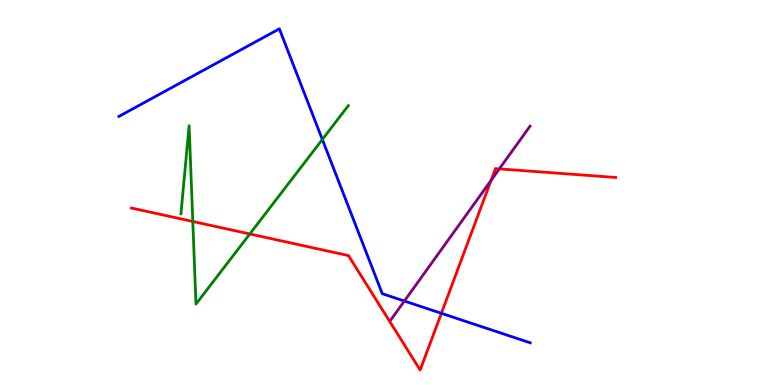[{'lines': ['blue', 'red'], 'intersections': [{'x': 5.7, 'y': 1.86}]}, {'lines': ['green', 'red'], 'intersections': [{'x': 2.49, 'y': 4.25}, {'x': 3.22, 'y': 3.92}]}, {'lines': ['purple', 'red'], 'intersections': [{'x': 6.34, 'y': 5.31}, {'x': 6.44, 'y': 5.61}]}, {'lines': ['blue', 'green'], 'intersections': [{'x': 4.16, 'y': 6.38}]}, {'lines': ['blue', 'purple'], 'intersections': [{'x': 5.22, 'y': 2.18}]}, {'lines': ['green', 'purple'], 'intersections': []}]